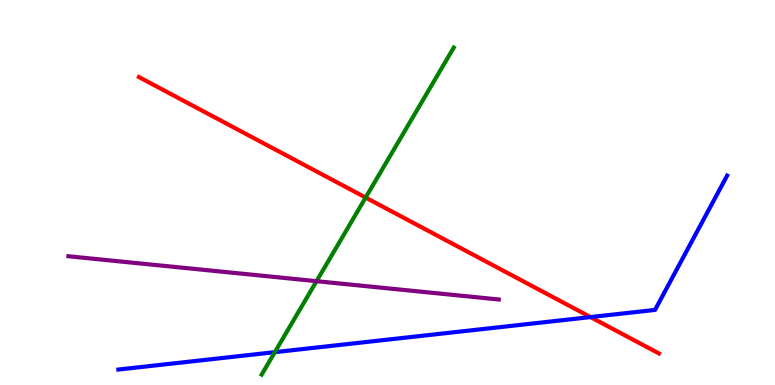[{'lines': ['blue', 'red'], 'intersections': [{'x': 7.62, 'y': 1.76}]}, {'lines': ['green', 'red'], 'intersections': [{'x': 4.72, 'y': 4.87}]}, {'lines': ['purple', 'red'], 'intersections': []}, {'lines': ['blue', 'green'], 'intersections': [{'x': 3.55, 'y': 0.853}]}, {'lines': ['blue', 'purple'], 'intersections': []}, {'lines': ['green', 'purple'], 'intersections': [{'x': 4.08, 'y': 2.7}]}]